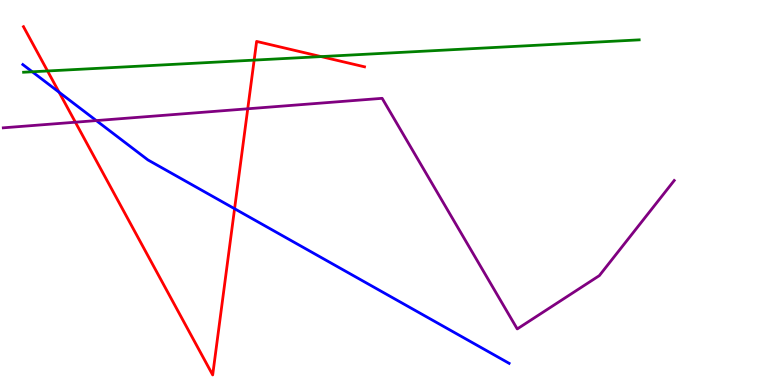[{'lines': ['blue', 'red'], 'intersections': [{'x': 0.762, 'y': 7.6}, {'x': 3.03, 'y': 4.58}]}, {'lines': ['green', 'red'], 'intersections': [{'x': 0.613, 'y': 8.16}, {'x': 3.28, 'y': 8.44}, {'x': 4.14, 'y': 8.53}]}, {'lines': ['purple', 'red'], 'intersections': [{'x': 0.973, 'y': 6.83}, {'x': 3.2, 'y': 7.17}]}, {'lines': ['blue', 'green'], 'intersections': [{'x': 0.416, 'y': 8.14}]}, {'lines': ['blue', 'purple'], 'intersections': [{'x': 1.24, 'y': 6.87}]}, {'lines': ['green', 'purple'], 'intersections': []}]